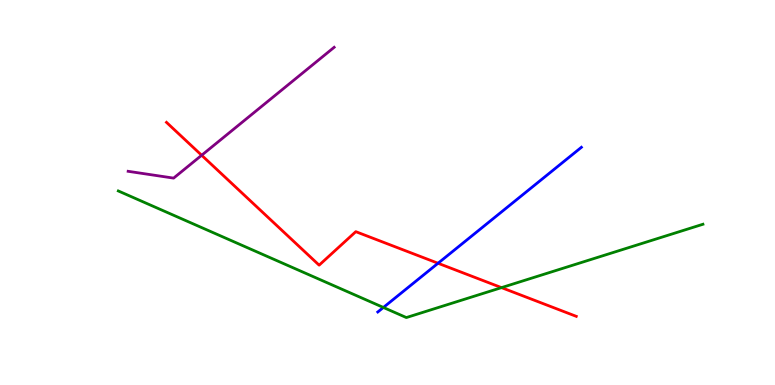[{'lines': ['blue', 'red'], 'intersections': [{'x': 5.65, 'y': 3.16}]}, {'lines': ['green', 'red'], 'intersections': [{'x': 6.47, 'y': 2.53}]}, {'lines': ['purple', 'red'], 'intersections': [{'x': 2.6, 'y': 5.97}]}, {'lines': ['blue', 'green'], 'intersections': [{'x': 4.95, 'y': 2.01}]}, {'lines': ['blue', 'purple'], 'intersections': []}, {'lines': ['green', 'purple'], 'intersections': []}]